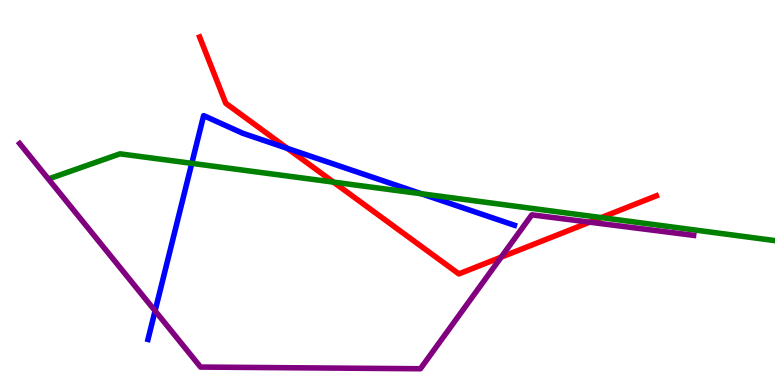[{'lines': ['blue', 'red'], 'intersections': [{'x': 3.71, 'y': 6.15}]}, {'lines': ['green', 'red'], 'intersections': [{'x': 4.3, 'y': 5.27}, {'x': 7.76, 'y': 4.35}]}, {'lines': ['purple', 'red'], 'intersections': [{'x': 6.47, 'y': 3.32}, {'x': 7.61, 'y': 4.23}]}, {'lines': ['blue', 'green'], 'intersections': [{'x': 2.47, 'y': 5.76}, {'x': 5.44, 'y': 4.97}]}, {'lines': ['blue', 'purple'], 'intersections': [{'x': 2.0, 'y': 1.93}]}, {'lines': ['green', 'purple'], 'intersections': []}]